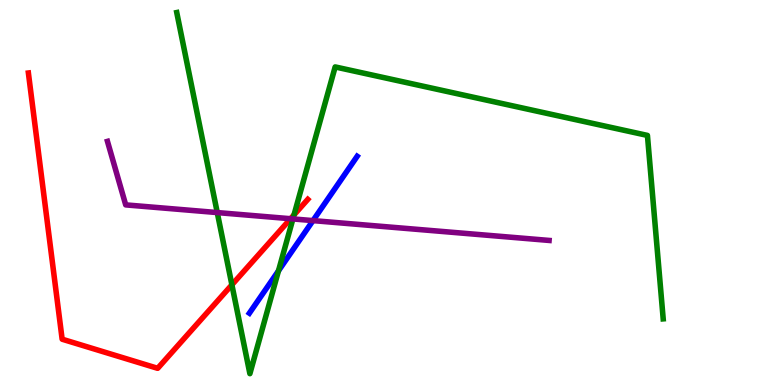[{'lines': ['blue', 'red'], 'intersections': []}, {'lines': ['green', 'red'], 'intersections': [{'x': 2.99, 'y': 2.6}, {'x': 3.79, 'y': 4.42}]}, {'lines': ['purple', 'red'], 'intersections': [{'x': 3.75, 'y': 4.32}]}, {'lines': ['blue', 'green'], 'intersections': [{'x': 3.59, 'y': 2.97}]}, {'lines': ['blue', 'purple'], 'intersections': [{'x': 4.04, 'y': 4.27}]}, {'lines': ['green', 'purple'], 'intersections': [{'x': 2.8, 'y': 4.48}, {'x': 3.78, 'y': 4.31}]}]